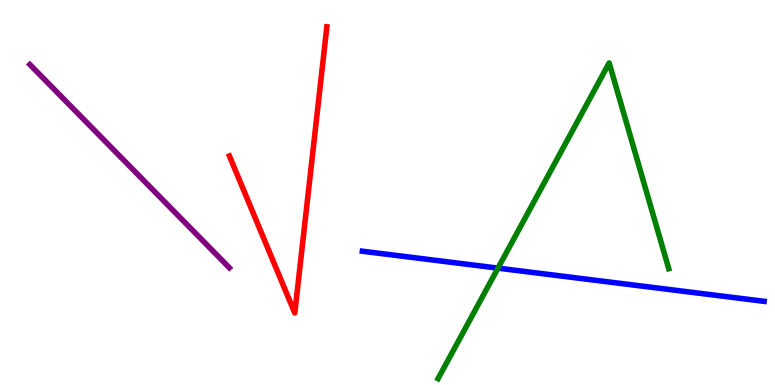[{'lines': ['blue', 'red'], 'intersections': []}, {'lines': ['green', 'red'], 'intersections': []}, {'lines': ['purple', 'red'], 'intersections': []}, {'lines': ['blue', 'green'], 'intersections': [{'x': 6.43, 'y': 3.04}]}, {'lines': ['blue', 'purple'], 'intersections': []}, {'lines': ['green', 'purple'], 'intersections': []}]